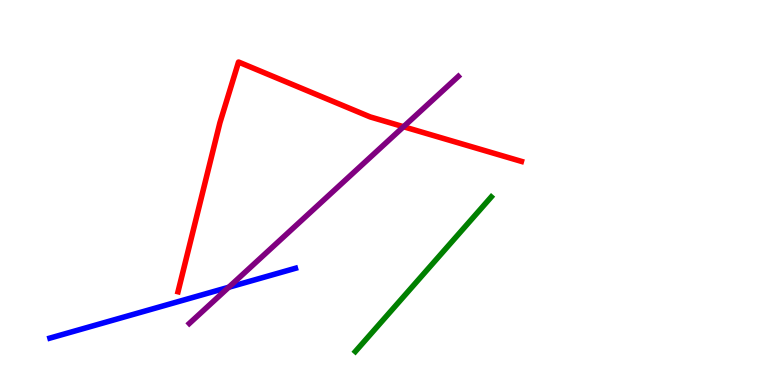[{'lines': ['blue', 'red'], 'intersections': []}, {'lines': ['green', 'red'], 'intersections': []}, {'lines': ['purple', 'red'], 'intersections': [{'x': 5.21, 'y': 6.71}]}, {'lines': ['blue', 'green'], 'intersections': []}, {'lines': ['blue', 'purple'], 'intersections': [{'x': 2.95, 'y': 2.54}]}, {'lines': ['green', 'purple'], 'intersections': []}]